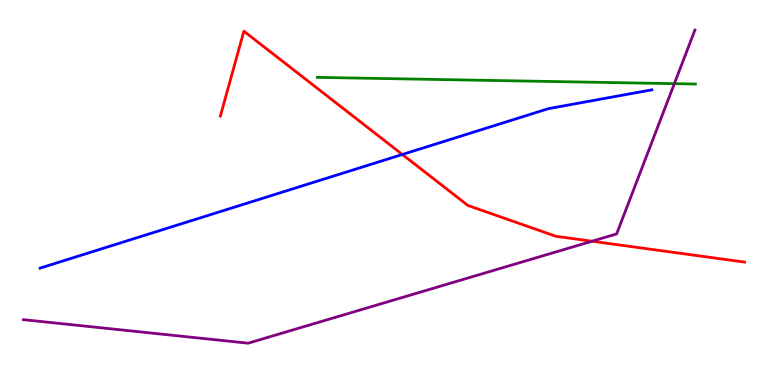[{'lines': ['blue', 'red'], 'intersections': [{'x': 5.19, 'y': 5.99}]}, {'lines': ['green', 'red'], 'intersections': []}, {'lines': ['purple', 'red'], 'intersections': [{'x': 7.64, 'y': 3.73}]}, {'lines': ['blue', 'green'], 'intersections': []}, {'lines': ['blue', 'purple'], 'intersections': []}, {'lines': ['green', 'purple'], 'intersections': [{'x': 8.7, 'y': 7.83}]}]